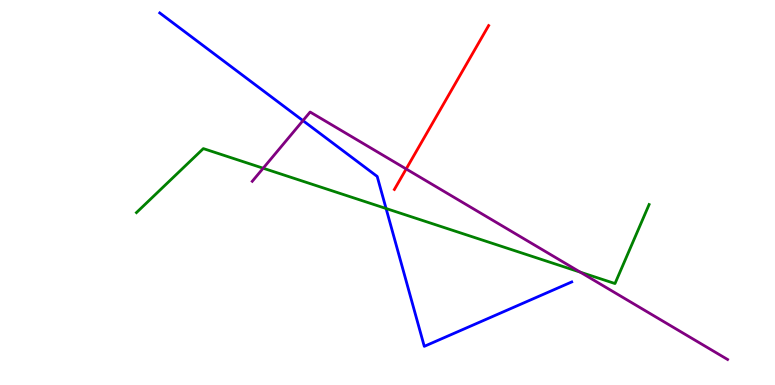[{'lines': ['blue', 'red'], 'intersections': []}, {'lines': ['green', 'red'], 'intersections': []}, {'lines': ['purple', 'red'], 'intersections': [{'x': 5.24, 'y': 5.61}]}, {'lines': ['blue', 'green'], 'intersections': [{'x': 4.98, 'y': 4.58}]}, {'lines': ['blue', 'purple'], 'intersections': [{'x': 3.91, 'y': 6.87}]}, {'lines': ['green', 'purple'], 'intersections': [{'x': 3.4, 'y': 5.63}, {'x': 7.49, 'y': 2.93}]}]